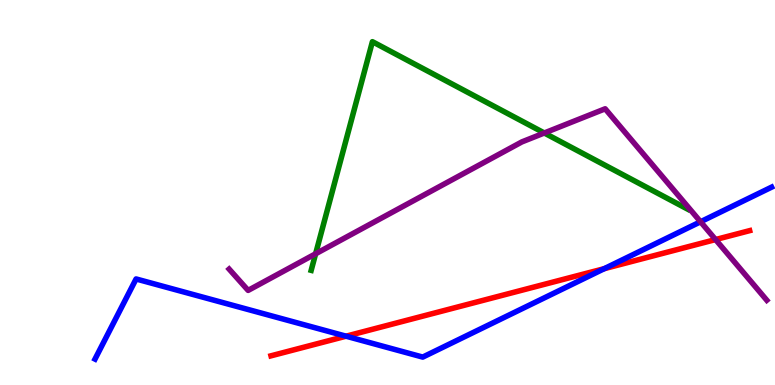[{'lines': ['blue', 'red'], 'intersections': [{'x': 4.47, 'y': 1.27}, {'x': 7.8, 'y': 3.02}]}, {'lines': ['green', 'red'], 'intersections': []}, {'lines': ['purple', 'red'], 'intersections': [{'x': 9.23, 'y': 3.78}]}, {'lines': ['blue', 'green'], 'intersections': []}, {'lines': ['blue', 'purple'], 'intersections': [{'x': 9.04, 'y': 4.24}]}, {'lines': ['green', 'purple'], 'intersections': [{'x': 4.07, 'y': 3.41}, {'x': 7.02, 'y': 6.55}]}]